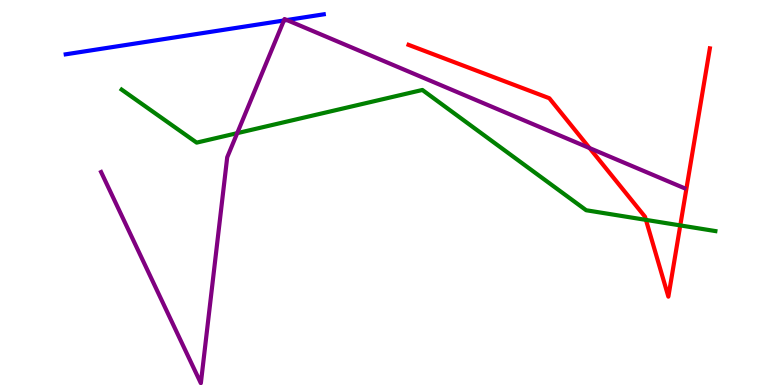[{'lines': ['blue', 'red'], 'intersections': []}, {'lines': ['green', 'red'], 'intersections': [{'x': 8.33, 'y': 4.29}, {'x': 8.78, 'y': 4.15}]}, {'lines': ['purple', 'red'], 'intersections': [{'x': 7.61, 'y': 6.15}]}, {'lines': ['blue', 'green'], 'intersections': []}, {'lines': ['blue', 'purple'], 'intersections': [{'x': 3.66, 'y': 9.47}, {'x': 3.7, 'y': 9.48}]}, {'lines': ['green', 'purple'], 'intersections': [{'x': 3.06, 'y': 6.54}]}]